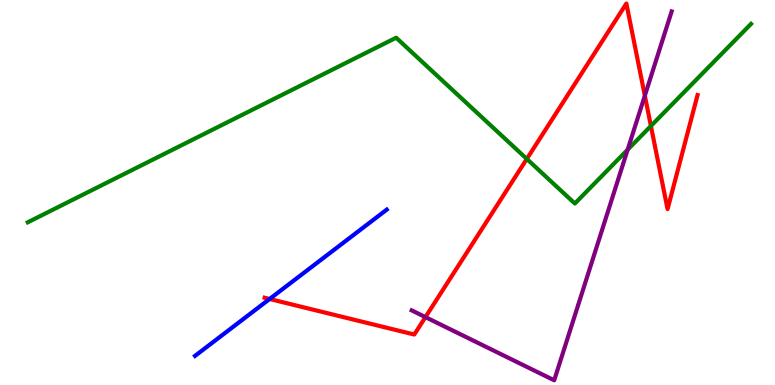[{'lines': ['blue', 'red'], 'intersections': [{'x': 3.48, 'y': 2.23}]}, {'lines': ['green', 'red'], 'intersections': [{'x': 6.8, 'y': 5.87}, {'x': 8.4, 'y': 6.73}]}, {'lines': ['purple', 'red'], 'intersections': [{'x': 5.49, 'y': 1.76}, {'x': 8.32, 'y': 7.51}]}, {'lines': ['blue', 'green'], 'intersections': []}, {'lines': ['blue', 'purple'], 'intersections': []}, {'lines': ['green', 'purple'], 'intersections': [{'x': 8.1, 'y': 6.11}]}]